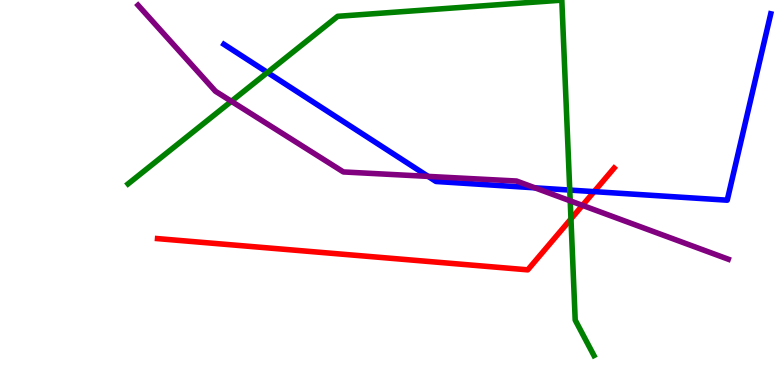[{'lines': ['blue', 'red'], 'intersections': [{'x': 7.67, 'y': 5.02}]}, {'lines': ['green', 'red'], 'intersections': [{'x': 7.37, 'y': 4.31}]}, {'lines': ['purple', 'red'], 'intersections': [{'x': 7.52, 'y': 4.67}]}, {'lines': ['blue', 'green'], 'intersections': [{'x': 3.45, 'y': 8.12}, {'x': 7.35, 'y': 5.06}]}, {'lines': ['blue', 'purple'], 'intersections': [{'x': 5.52, 'y': 5.42}, {'x': 6.9, 'y': 5.12}]}, {'lines': ['green', 'purple'], 'intersections': [{'x': 2.99, 'y': 7.37}, {'x': 7.36, 'y': 4.78}]}]